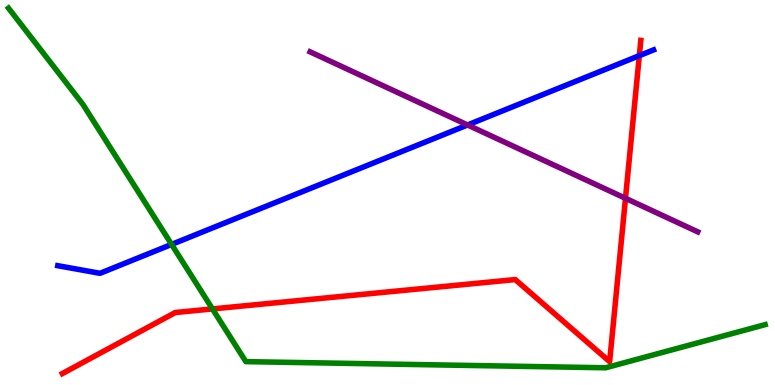[{'lines': ['blue', 'red'], 'intersections': [{'x': 8.25, 'y': 8.55}]}, {'lines': ['green', 'red'], 'intersections': [{'x': 2.74, 'y': 1.98}]}, {'lines': ['purple', 'red'], 'intersections': [{'x': 8.07, 'y': 4.85}]}, {'lines': ['blue', 'green'], 'intersections': [{'x': 2.21, 'y': 3.65}]}, {'lines': ['blue', 'purple'], 'intersections': [{'x': 6.03, 'y': 6.75}]}, {'lines': ['green', 'purple'], 'intersections': []}]